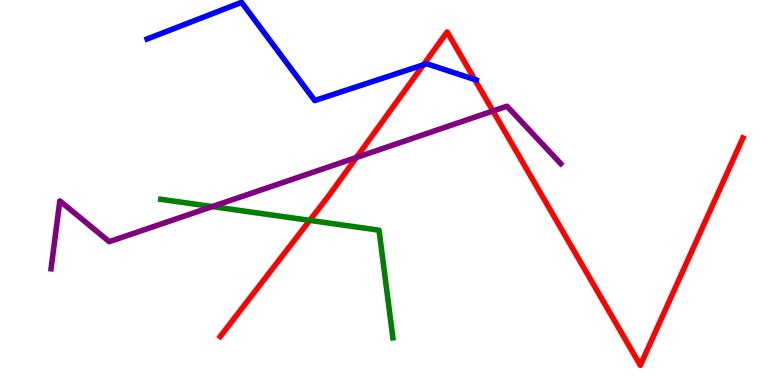[{'lines': ['blue', 'red'], 'intersections': [{'x': 5.46, 'y': 8.32}, {'x': 6.13, 'y': 7.94}]}, {'lines': ['green', 'red'], 'intersections': [{'x': 4.0, 'y': 4.28}]}, {'lines': ['purple', 'red'], 'intersections': [{'x': 4.6, 'y': 5.91}, {'x': 6.36, 'y': 7.12}]}, {'lines': ['blue', 'green'], 'intersections': []}, {'lines': ['blue', 'purple'], 'intersections': []}, {'lines': ['green', 'purple'], 'intersections': [{'x': 2.74, 'y': 4.63}]}]